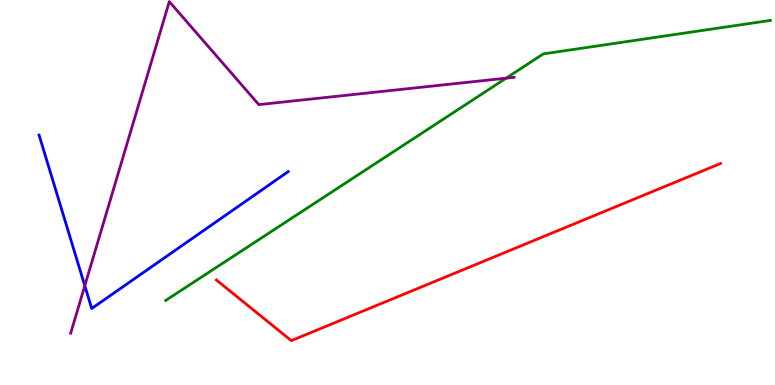[{'lines': ['blue', 'red'], 'intersections': []}, {'lines': ['green', 'red'], 'intersections': []}, {'lines': ['purple', 'red'], 'intersections': []}, {'lines': ['blue', 'green'], 'intersections': []}, {'lines': ['blue', 'purple'], 'intersections': [{'x': 1.09, 'y': 2.58}]}, {'lines': ['green', 'purple'], 'intersections': [{'x': 6.53, 'y': 7.97}]}]